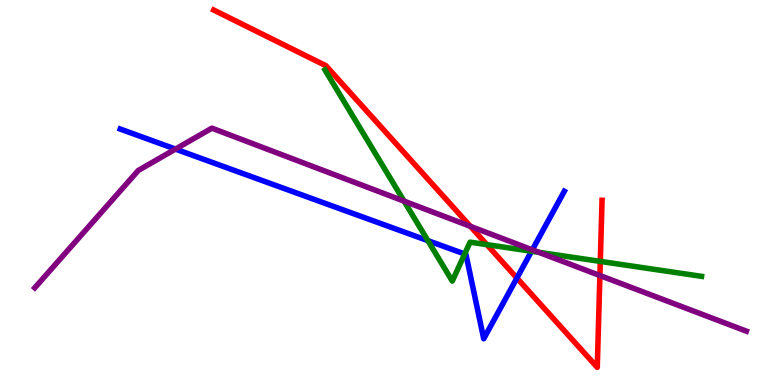[{'lines': ['blue', 'red'], 'intersections': [{'x': 6.67, 'y': 2.78}]}, {'lines': ['green', 'red'], 'intersections': [{'x': 6.28, 'y': 3.65}, {'x': 7.75, 'y': 3.21}]}, {'lines': ['purple', 'red'], 'intersections': [{'x': 6.07, 'y': 4.12}, {'x': 7.74, 'y': 2.84}]}, {'lines': ['blue', 'green'], 'intersections': [{'x': 5.52, 'y': 3.75}, {'x': 6.0, 'y': 3.4}, {'x': 6.86, 'y': 3.47}]}, {'lines': ['blue', 'purple'], 'intersections': [{'x': 2.26, 'y': 6.13}, {'x': 6.87, 'y': 3.51}]}, {'lines': ['green', 'purple'], 'intersections': [{'x': 5.21, 'y': 4.78}, {'x': 6.95, 'y': 3.45}]}]